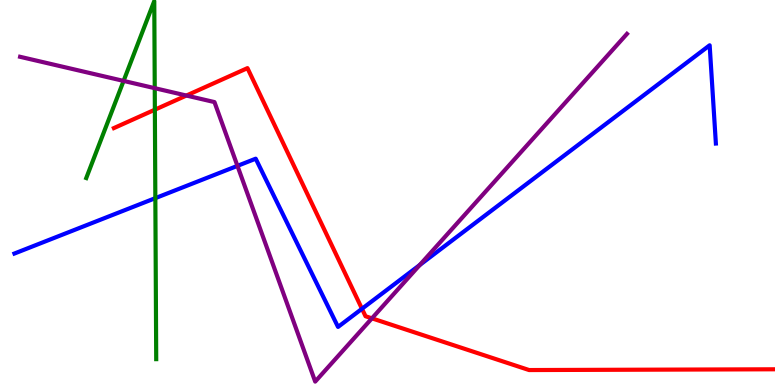[{'lines': ['blue', 'red'], 'intersections': [{'x': 4.67, 'y': 1.98}]}, {'lines': ['green', 'red'], 'intersections': [{'x': 2.0, 'y': 7.15}]}, {'lines': ['purple', 'red'], 'intersections': [{'x': 2.41, 'y': 7.52}, {'x': 4.8, 'y': 1.73}]}, {'lines': ['blue', 'green'], 'intersections': [{'x': 2.0, 'y': 4.85}]}, {'lines': ['blue', 'purple'], 'intersections': [{'x': 3.06, 'y': 5.69}, {'x': 5.42, 'y': 3.12}]}, {'lines': ['green', 'purple'], 'intersections': [{'x': 1.59, 'y': 7.9}, {'x': 2.0, 'y': 7.71}]}]